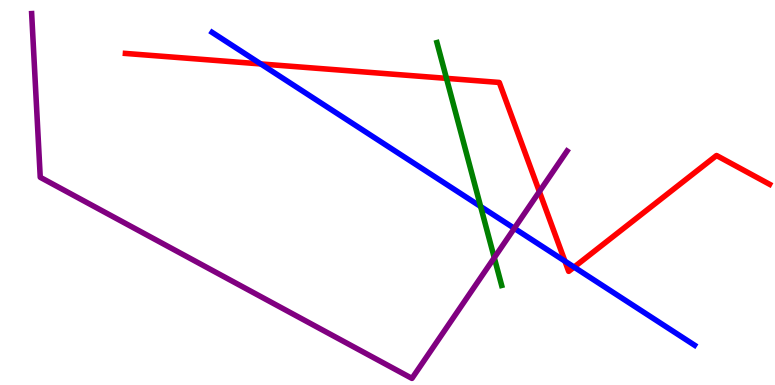[{'lines': ['blue', 'red'], 'intersections': [{'x': 3.36, 'y': 8.34}, {'x': 7.29, 'y': 3.22}, {'x': 7.41, 'y': 3.06}]}, {'lines': ['green', 'red'], 'intersections': [{'x': 5.76, 'y': 7.96}]}, {'lines': ['purple', 'red'], 'intersections': [{'x': 6.96, 'y': 5.02}]}, {'lines': ['blue', 'green'], 'intersections': [{'x': 6.2, 'y': 4.64}]}, {'lines': ['blue', 'purple'], 'intersections': [{'x': 6.64, 'y': 4.07}]}, {'lines': ['green', 'purple'], 'intersections': [{'x': 6.38, 'y': 3.31}]}]